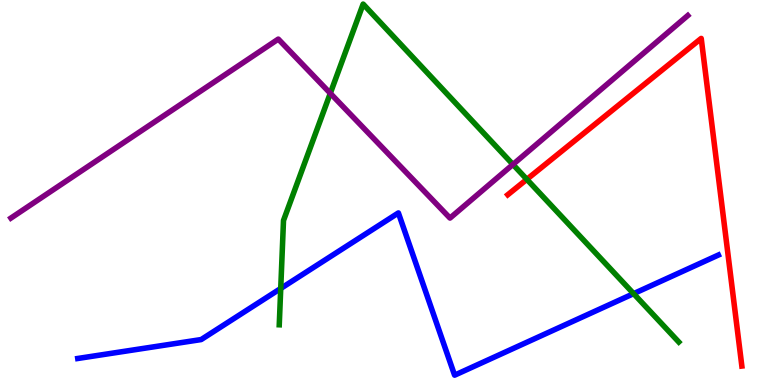[{'lines': ['blue', 'red'], 'intersections': []}, {'lines': ['green', 'red'], 'intersections': [{'x': 6.8, 'y': 5.34}]}, {'lines': ['purple', 'red'], 'intersections': []}, {'lines': ['blue', 'green'], 'intersections': [{'x': 3.62, 'y': 2.51}, {'x': 8.18, 'y': 2.37}]}, {'lines': ['blue', 'purple'], 'intersections': []}, {'lines': ['green', 'purple'], 'intersections': [{'x': 4.26, 'y': 7.58}, {'x': 6.62, 'y': 5.73}]}]